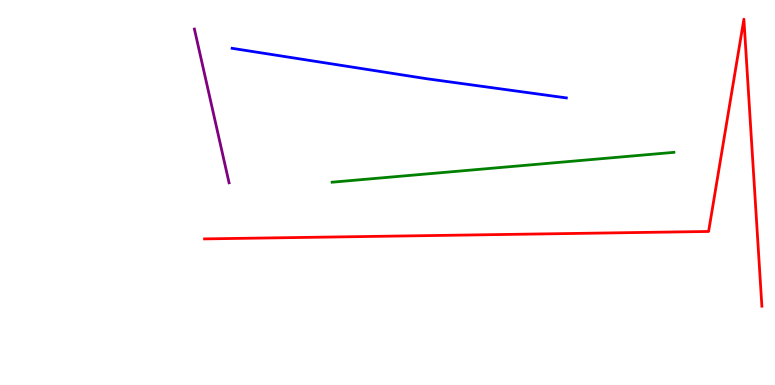[{'lines': ['blue', 'red'], 'intersections': []}, {'lines': ['green', 'red'], 'intersections': []}, {'lines': ['purple', 'red'], 'intersections': []}, {'lines': ['blue', 'green'], 'intersections': []}, {'lines': ['blue', 'purple'], 'intersections': []}, {'lines': ['green', 'purple'], 'intersections': []}]